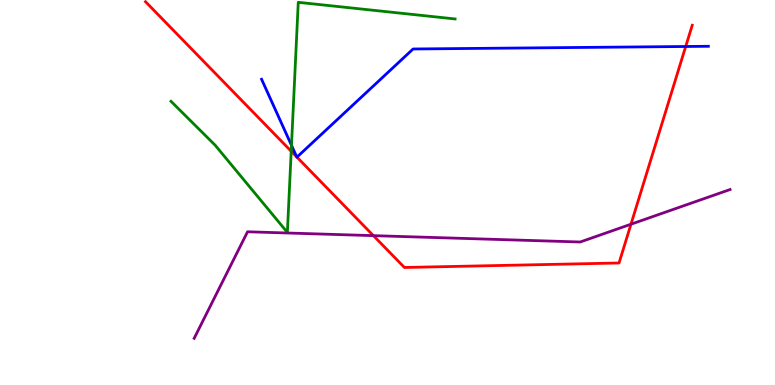[{'lines': ['blue', 'red'], 'intersections': [{'x': 3.83, 'y': 5.92}, {'x': 3.83, 'y': 5.92}, {'x': 8.85, 'y': 8.79}]}, {'lines': ['green', 'red'], 'intersections': [{'x': 3.76, 'y': 6.07}]}, {'lines': ['purple', 'red'], 'intersections': [{'x': 4.82, 'y': 3.88}, {'x': 8.14, 'y': 4.18}]}, {'lines': ['blue', 'green'], 'intersections': [{'x': 3.76, 'y': 6.23}]}, {'lines': ['blue', 'purple'], 'intersections': []}, {'lines': ['green', 'purple'], 'intersections': []}]